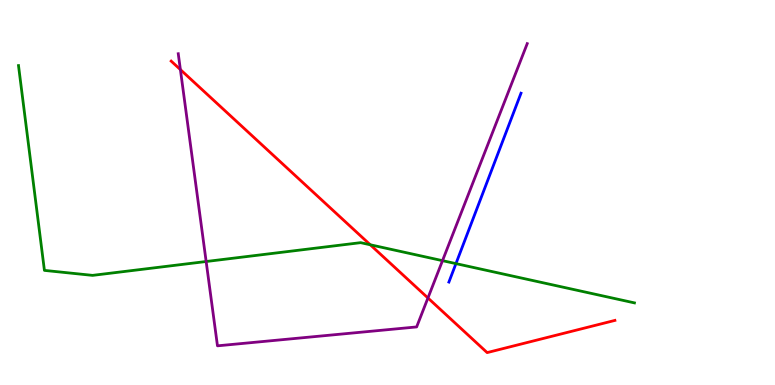[{'lines': ['blue', 'red'], 'intersections': []}, {'lines': ['green', 'red'], 'intersections': [{'x': 4.78, 'y': 3.64}]}, {'lines': ['purple', 'red'], 'intersections': [{'x': 2.33, 'y': 8.19}, {'x': 5.52, 'y': 2.26}]}, {'lines': ['blue', 'green'], 'intersections': [{'x': 5.88, 'y': 3.15}]}, {'lines': ['blue', 'purple'], 'intersections': []}, {'lines': ['green', 'purple'], 'intersections': [{'x': 2.66, 'y': 3.21}, {'x': 5.71, 'y': 3.23}]}]